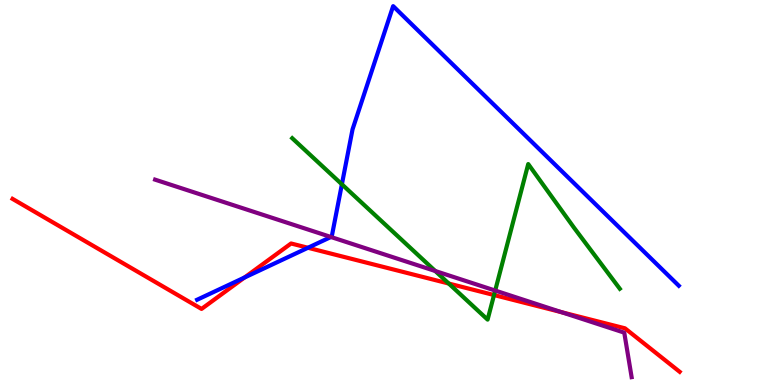[{'lines': ['blue', 'red'], 'intersections': [{'x': 3.16, 'y': 2.79}, {'x': 3.97, 'y': 3.56}]}, {'lines': ['green', 'red'], 'intersections': [{'x': 5.79, 'y': 2.64}, {'x': 6.37, 'y': 2.34}]}, {'lines': ['purple', 'red'], 'intersections': [{'x': 7.25, 'y': 1.89}]}, {'lines': ['blue', 'green'], 'intersections': [{'x': 4.41, 'y': 5.21}]}, {'lines': ['blue', 'purple'], 'intersections': [{'x': 4.27, 'y': 3.84}]}, {'lines': ['green', 'purple'], 'intersections': [{'x': 5.62, 'y': 2.96}, {'x': 6.39, 'y': 2.45}]}]